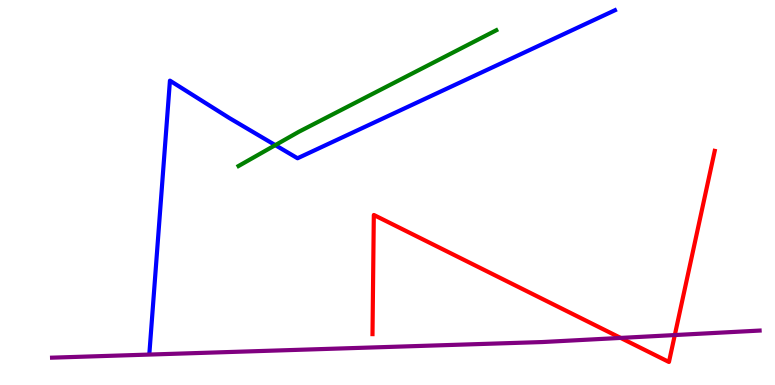[{'lines': ['blue', 'red'], 'intersections': []}, {'lines': ['green', 'red'], 'intersections': []}, {'lines': ['purple', 'red'], 'intersections': [{'x': 8.01, 'y': 1.22}, {'x': 8.71, 'y': 1.3}]}, {'lines': ['blue', 'green'], 'intersections': [{'x': 3.55, 'y': 6.23}]}, {'lines': ['blue', 'purple'], 'intersections': []}, {'lines': ['green', 'purple'], 'intersections': []}]